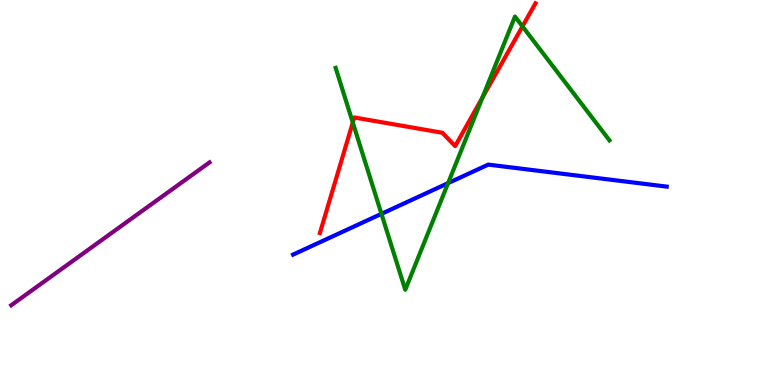[{'lines': ['blue', 'red'], 'intersections': []}, {'lines': ['green', 'red'], 'intersections': [{'x': 4.55, 'y': 6.82}, {'x': 6.22, 'y': 7.46}, {'x': 6.74, 'y': 9.31}]}, {'lines': ['purple', 'red'], 'intersections': []}, {'lines': ['blue', 'green'], 'intersections': [{'x': 4.92, 'y': 4.45}, {'x': 5.78, 'y': 5.24}]}, {'lines': ['blue', 'purple'], 'intersections': []}, {'lines': ['green', 'purple'], 'intersections': []}]